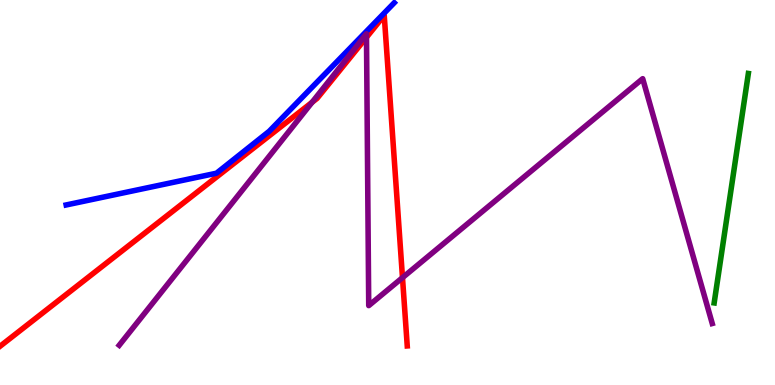[{'lines': ['blue', 'red'], 'intersections': []}, {'lines': ['green', 'red'], 'intersections': []}, {'lines': ['purple', 'red'], 'intersections': [{'x': 4.03, 'y': 7.34}, {'x': 4.73, 'y': 9.03}, {'x': 5.19, 'y': 2.79}]}, {'lines': ['blue', 'green'], 'intersections': []}, {'lines': ['blue', 'purple'], 'intersections': []}, {'lines': ['green', 'purple'], 'intersections': []}]